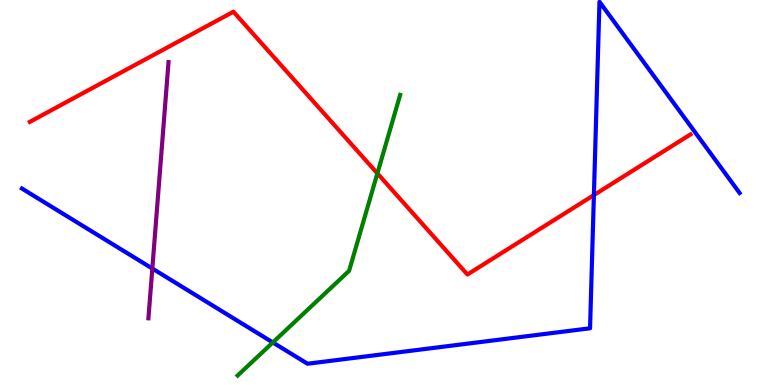[{'lines': ['blue', 'red'], 'intersections': [{'x': 7.66, 'y': 4.93}]}, {'lines': ['green', 'red'], 'intersections': [{'x': 4.87, 'y': 5.5}]}, {'lines': ['purple', 'red'], 'intersections': []}, {'lines': ['blue', 'green'], 'intersections': [{'x': 3.52, 'y': 1.11}]}, {'lines': ['blue', 'purple'], 'intersections': [{'x': 1.97, 'y': 3.03}]}, {'lines': ['green', 'purple'], 'intersections': []}]